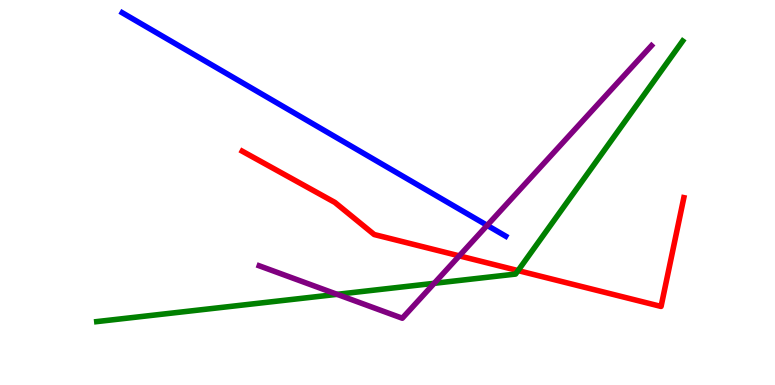[{'lines': ['blue', 'red'], 'intersections': []}, {'lines': ['green', 'red'], 'intersections': [{'x': 6.68, 'y': 2.97}]}, {'lines': ['purple', 'red'], 'intersections': [{'x': 5.93, 'y': 3.35}]}, {'lines': ['blue', 'green'], 'intersections': []}, {'lines': ['blue', 'purple'], 'intersections': [{'x': 6.29, 'y': 4.15}]}, {'lines': ['green', 'purple'], 'intersections': [{'x': 4.35, 'y': 2.35}, {'x': 5.6, 'y': 2.64}]}]